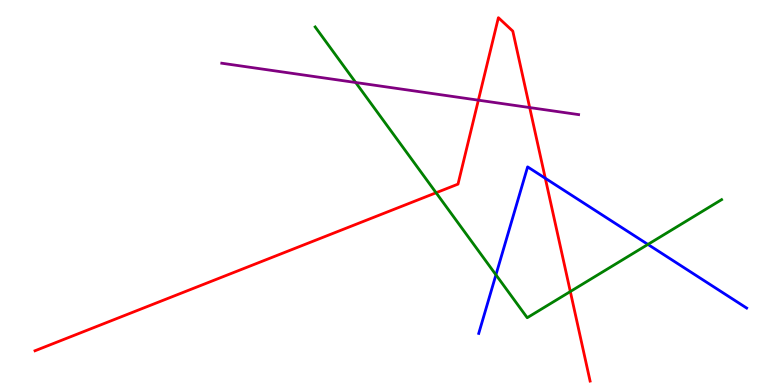[{'lines': ['blue', 'red'], 'intersections': [{'x': 7.04, 'y': 5.37}]}, {'lines': ['green', 'red'], 'intersections': [{'x': 5.63, 'y': 4.99}, {'x': 7.36, 'y': 2.43}]}, {'lines': ['purple', 'red'], 'intersections': [{'x': 6.17, 'y': 7.4}, {'x': 6.83, 'y': 7.21}]}, {'lines': ['blue', 'green'], 'intersections': [{'x': 6.4, 'y': 2.86}, {'x': 8.36, 'y': 3.65}]}, {'lines': ['blue', 'purple'], 'intersections': []}, {'lines': ['green', 'purple'], 'intersections': [{'x': 4.59, 'y': 7.86}]}]